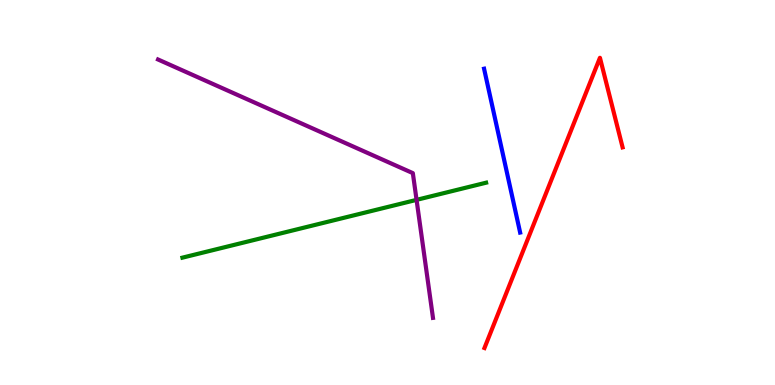[{'lines': ['blue', 'red'], 'intersections': []}, {'lines': ['green', 'red'], 'intersections': []}, {'lines': ['purple', 'red'], 'intersections': []}, {'lines': ['blue', 'green'], 'intersections': []}, {'lines': ['blue', 'purple'], 'intersections': []}, {'lines': ['green', 'purple'], 'intersections': [{'x': 5.37, 'y': 4.81}]}]